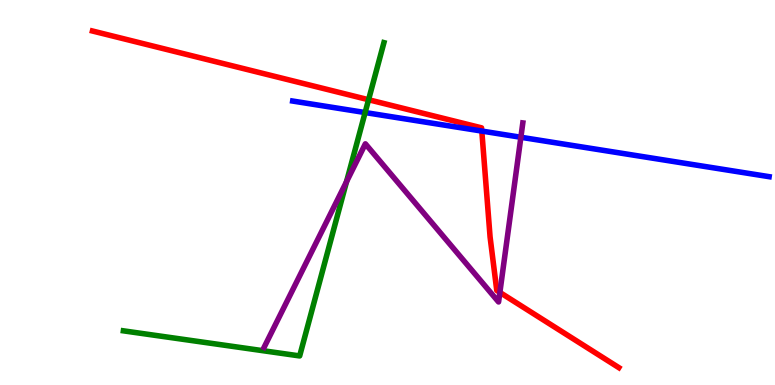[{'lines': ['blue', 'red'], 'intersections': [{'x': 6.22, 'y': 6.6}]}, {'lines': ['green', 'red'], 'intersections': [{'x': 4.76, 'y': 7.41}]}, {'lines': ['purple', 'red'], 'intersections': [{'x': 6.45, 'y': 2.4}]}, {'lines': ['blue', 'green'], 'intersections': [{'x': 4.71, 'y': 7.08}]}, {'lines': ['blue', 'purple'], 'intersections': [{'x': 6.72, 'y': 6.43}]}, {'lines': ['green', 'purple'], 'intersections': [{'x': 4.47, 'y': 5.28}]}]